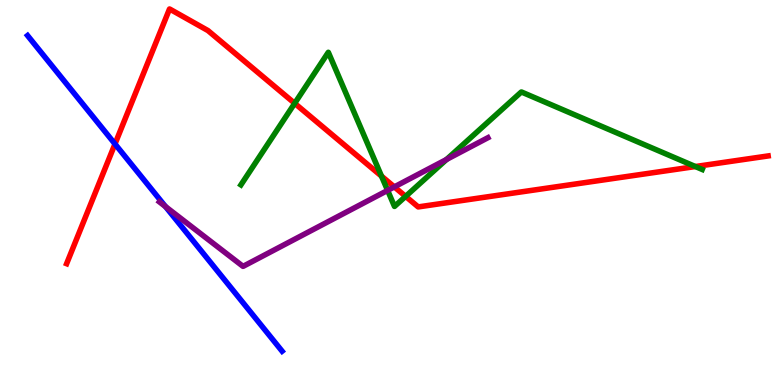[{'lines': ['blue', 'red'], 'intersections': [{'x': 1.48, 'y': 6.26}]}, {'lines': ['green', 'red'], 'intersections': [{'x': 3.8, 'y': 7.32}, {'x': 4.92, 'y': 5.43}, {'x': 5.23, 'y': 4.9}, {'x': 8.97, 'y': 5.67}]}, {'lines': ['purple', 'red'], 'intersections': [{'x': 5.09, 'y': 5.15}]}, {'lines': ['blue', 'green'], 'intersections': []}, {'lines': ['blue', 'purple'], 'intersections': [{'x': 2.14, 'y': 4.63}]}, {'lines': ['green', 'purple'], 'intersections': [{'x': 5.0, 'y': 5.05}, {'x': 5.76, 'y': 5.86}]}]